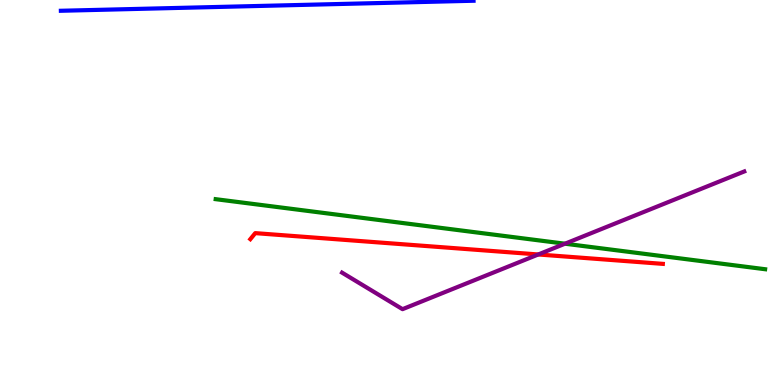[{'lines': ['blue', 'red'], 'intersections': []}, {'lines': ['green', 'red'], 'intersections': []}, {'lines': ['purple', 'red'], 'intersections': [{'x': 6.95, 'y': 3.39}]}, {'lines': ['blue', 'green'], 'intersections': []}, {'lines': ['blue', 'purple'], 'intersections': []}, {'lines': ['green', 'purple'], 'intersections': [{'x': 7.29, 'y': 3.67}]}]